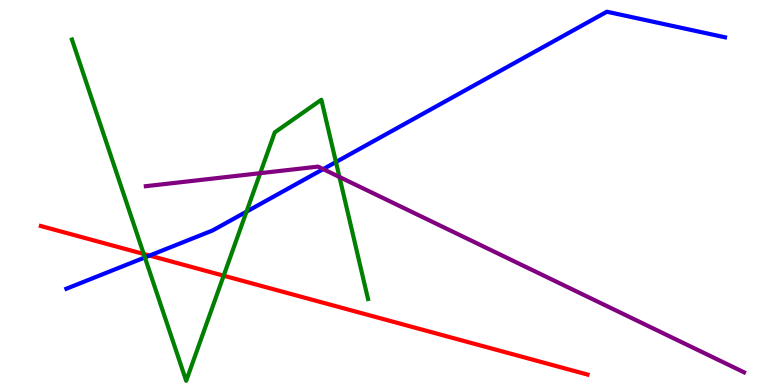[{'lines': ['blue', 'red'], 'intersections': [{'x': 1.93, 'y': 3.36}]}, {'lines': ['green', 'red'], 'intersections': [{'x': 1.85, 'y': 3.4}, {'x': 2.89, 'y': 2.84}]}, {'lines': ['purple', 'red'], 'intersections': []}, {'lines': ['blue', 'green'], 'intersections': [{'x': 1.87, 'y': 3.31}, {'x': 3.18, 'y': 4.5}, {'x': 4.33, 'y': 5.79}]}, {'lines': ['blue', 'purple'], 'intersections': [{'x': 4.17, 'y': 5.61}]}, {'lines': ['green', 'purple'], 'intersections': [{'x': 3.36, 'y': 5.5}, {'x': 4.38, 'y': 5.4}]}]